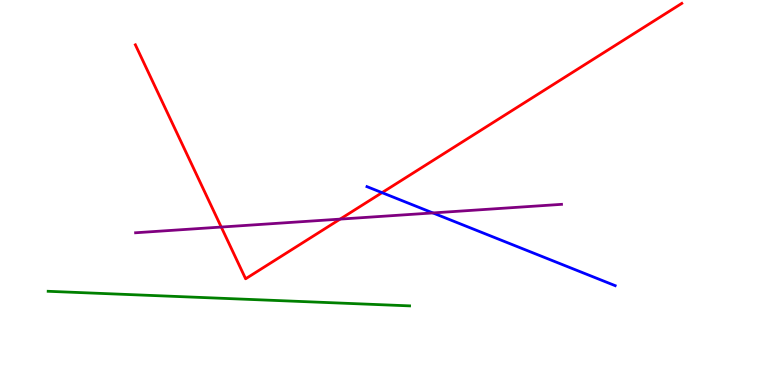[{'lines': ['blue', 'red'], 'intersections': [{'x': 4.93, 'y': 5.0}]}, {'lines': ['green', 'red'], 'intersections': []}, {'lines': ['purple', 'red'], 'intersections': [{'x': 2.85, 'y': 4.1}, {'x': 4.39, 'y': 4.31}]}, {'lines': ['blue', 'green'], 'intersections': []}, {'lines': ['blue', 'purple'], 'intersections': [{'x': 5.59, 'y': 4.47}]}, {'lines': ['green', 'purple'], 'intersections': []}]